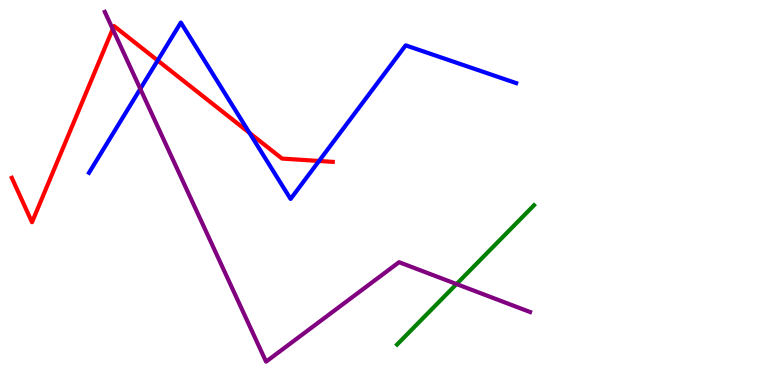[{'lines': ['blue', 'red'], 'intersections': [{'x': 2.03, 'y': 8.43}, {'x': 3.22, 'y': 6.55}, {'x': 4.12, 'y': 5.82}]}, {'lines': ['green', 'red'], 'intersections': []}, {'lines': ['purple', 'red'], 'intersections': [{'x': 1.45, 'y': 9.25}]}, {'lines': ['blue', 'green'], 'intersections': []}, {'lines': ['blue', 'purple'], 'intersections': [{'x': 1.81, 'y': 7.69}]}, {'lines': ['green', 'purple'], 'intersections': [{'x': 5.89, 'y': 2.62}]}]